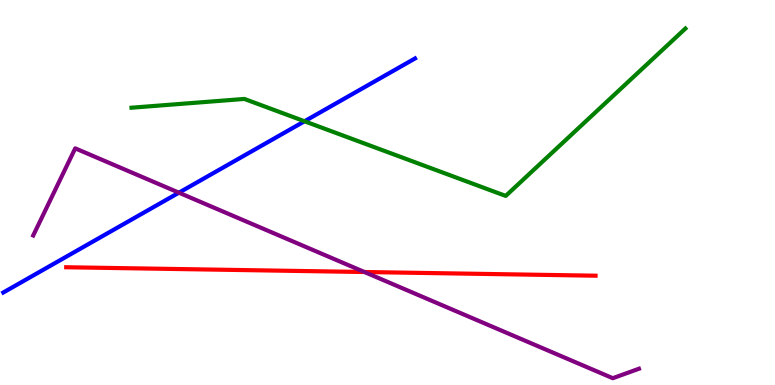[{'lines': ['blue', 'red'], 'intersections': []}, {'lines': ['green', 'red'], 'intersections': []}, {'lines': ['purple', 'red'], 'intersections': [{'x': 4.7, 'y': 2.93}]}, {'lines': ['blue', 'green'], 'intersections': [{'x': 3.93, 'y': 6.85}]}, {'lines': ['blue', 'purple'], 'intersections': [{'x': 2.31, 'y': 5.0}]}, {'lines': ['green', 'purple'], 'intersections': []}]